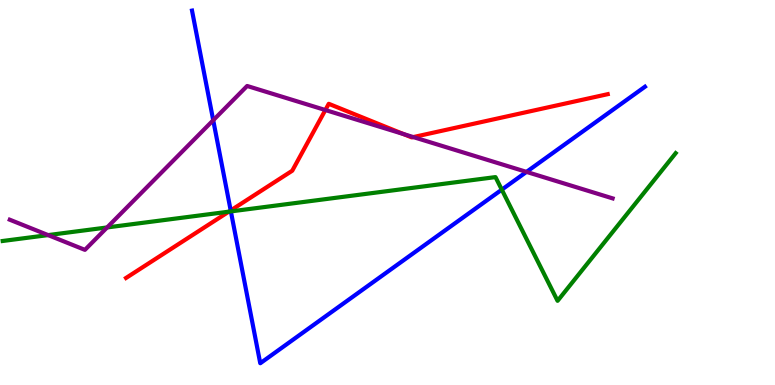[{'lines': ['blue', 'red'], 'intersections': [{'x': 2.98, 'y': 4.53}]}, {'lines': ['green', 'red'], 'intersections': [{'x': 2.95, 'y': 4.5}]}, {'lines': ['purple', 'red'], 'intersections': [{'x': 4.2, 'y': 7.14}, {'x': 5.21, 'y': 6.52}, {'x': 5.33, 'y': 6.44}]}, {'lines': ['blue', 'green'], 'intersections': [{'x': 2.98, 'y': 4.51}, {'x': 6.47, 'y': 5.07}]}, {'lines': ['blue', 'purple'], 'intersections': [{'x': 2.75, 'y': 6.88}, {'x': 6.79, 'y': 5.54}]}, {'lines': ['green', 'purple'], 'intersections': [{'x': 0.621, 'y': 3.89}, {'x': 1.38, 'y': 4.09}]}]